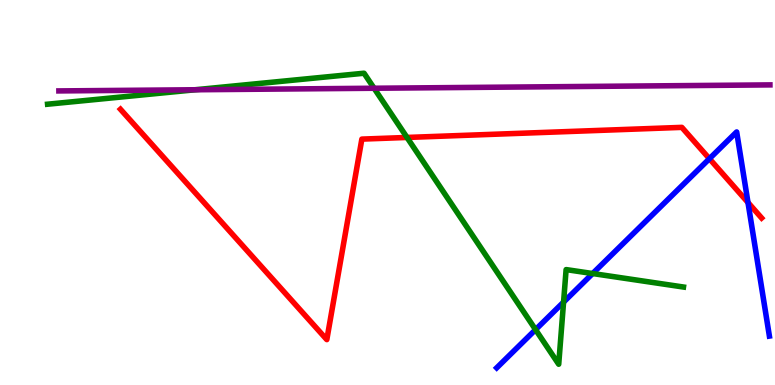[{'lines': ['blue', 'red'], 'intersections': [{'x': 9.15, 'y': 5.88}, {'x': 9.65, 'y': 4.74}]}, {'lines': ['green', 'red'], 'intersections': [{'x': 5.25, 'y': 6.43}]}, {'lines': ['purple', 'red'], 'intersections': []}, {'lines': ['blue', 'green'], 'intersections': [{'x': 6.91, 'y': 1.44}, {'x': 7.27, 'y': 2.15}, {'x': 7.65, 'y': 2.9}]}, {'lines': ['blue', 'purple'], 'intersections': []}, {'lines': ['green', 'purple'], 'intersections': [{'x': 2.52, 'y': 7.67}, {'x': 4.83, 'y': 7.71}]}]